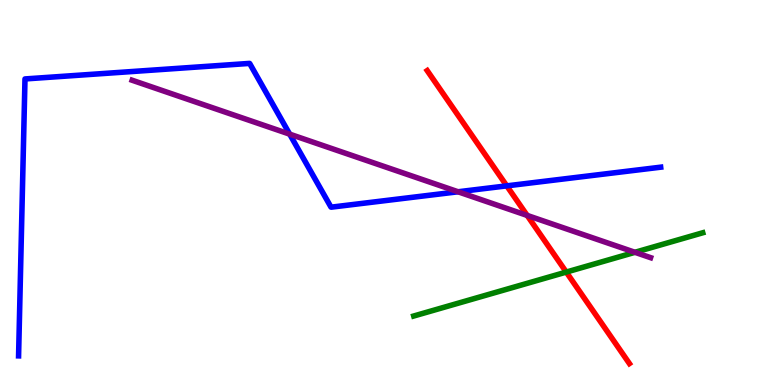[{'lines': ['blue', 'red'], 'intersections': [{'x': 6.54, 'y': 5.17}]}, {'lines': ['green', 'red'], 'intersections': [{'x': 7.31, 'y': 2.93}]}, {'lines': ['purple', 'red'], 'intersections': [{'x': 6.8, 'y': 4.4}]}, {'lines': ['blue', 'green'], 'intersections': []}, {'lines': ['blue', 'purple'], 'intersections': [{'x': 3.74, 'y': 6.52}, {'x': 5.91, 'y': 5.02}]}, {'lines': ['green', 'purple'], 'intersections': [{'x': 8.19, 'y': 3.45}]}]